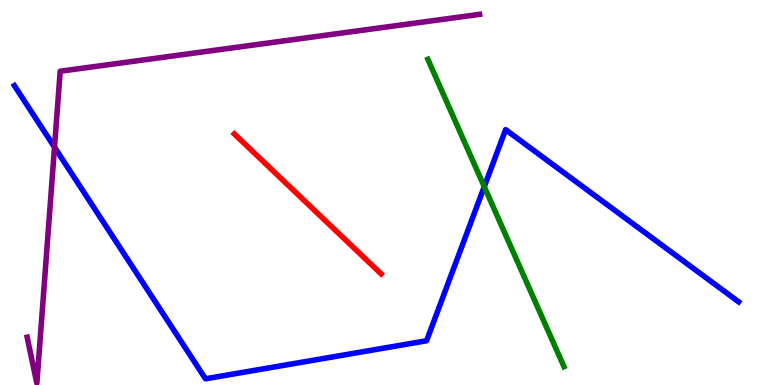[{'lines': ['blue', 'red'], 'intersections': []}, {'lines': ['green', 'red'], 'intersections': []}, {'lines': ['purple', 'red'], 'intersections': []}, {'lines': ['blue', 'green'], 'intersections': [{'x': 6.25, 'y': 5.15}]}, {'lines': ['blue', 'purple'], 'intersections': [{'x': 0.703, 'y': 6.18}]}, {'lines': ['green', 'purple'], 'intersections': []}]